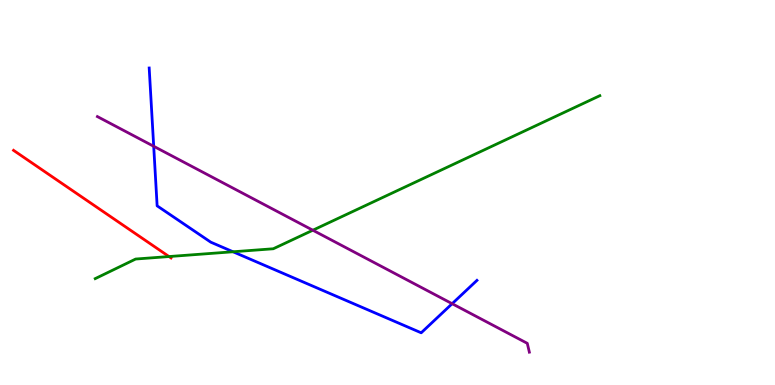[{'lines': ['blue', 'red'], 'intersections': []}, {'lines': ['green', 'red'], 'intersections': [{'x': 2.18, 'y': 3.34}]}, {'lines': ['purple', 'red'], 'intersections': []}, {'lines': ['blue', 'green'], 'intersections': [{'x': 3.01, 'y': 3.46}]}, {'lines': ['blue', 'purple'], 'intersections': [{'x': 1.98, 'y': 6.2}, {'x': 5.83, 'y': 2.11}]}, {'lines': ['green', 'purple'], 'intersections': [{'x': 4.04, 'y': 4.02}]}]